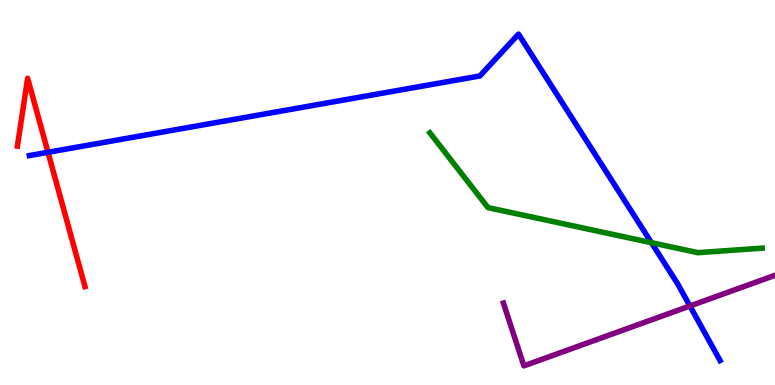[{'lines': ['blue', 'red'], 'intersections': [{'x': 0.619, 'y': 6.04}]}, {'lines': ['green', 'red'], 'intersections': []}, {'lines': ['purple', 'red'], 'intersections': []}, {'lines': ['blue', 'green'], 'intersections': [{'x': 8.41, 'y': 3.7}]}, {'lines': ['blue', 'purple'], 'intersections': [{'x': 8.9, 'y': 2.05}]}, {'lines': ['green', 'purple'], 'intersections': []}]